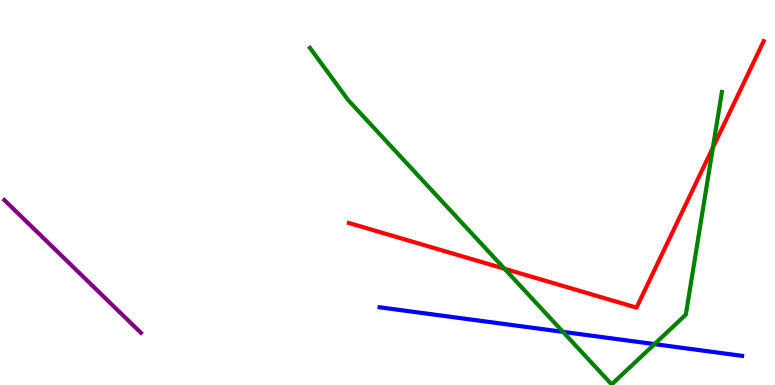[{'lines': ['blue', 'red'], 'intersections': []}, {'lines': ['green', 'red'], 'intersections': [{'x': 6.51, 'y': 3.02}, {'x': 9.2, 'y': 6.17}]}, {'lines': ['purple', 'red'], 'intersections': []}, {'lines': ['blue', 'green'], 'intersections': [{'x': 7.26, 'y': 1.38}, {'x': 8.45, 'y': 1.06}]}, {'lines': ['blue', 'purple'], 'intersections': []}, {'lines': ['green', 'purple'], 'intersections': []}]